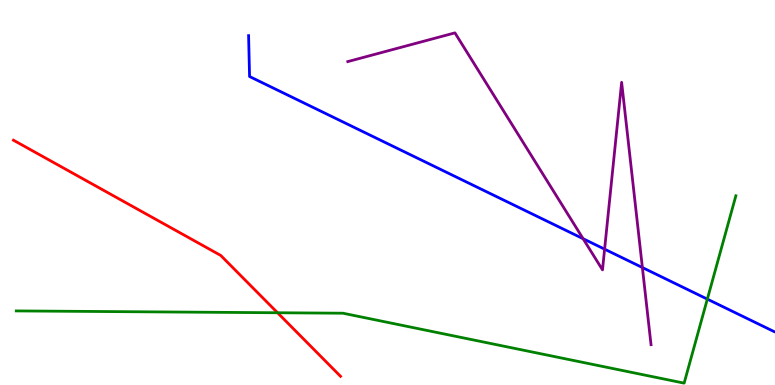[{'lines': ['blue', 'red'], 'intersections': []}, {'lines': ['green', 'red'], 'intersections': [{'x': 3.58, 'y': 1.88}]}, {'lines': ['purple', 'red'], 'intersections': []}, {'lines': ['blue', 'green'], 'intersections': [{'x': 9.13, 'y': 2.23}]}, {'lines': ['blue', 'purple'], 'intersections': [{'x': 7.52, 'y': 3.8}, {'x': 7.8, 'y': 3.53}, {'x': 8.29, 'y': 3.05}]}, {'lines': ['green', 'purple'], 'intersections': []}]